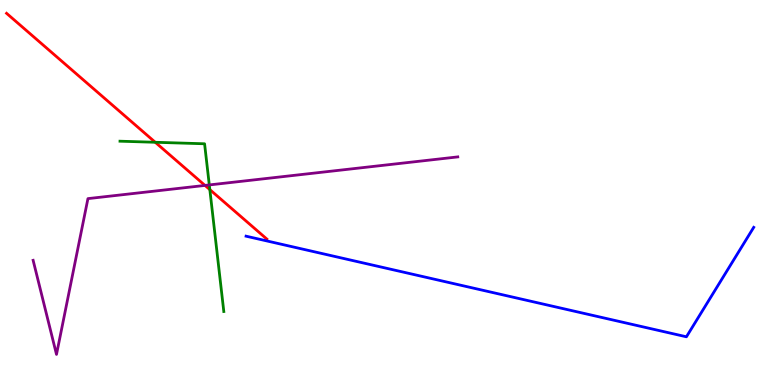[{'lines': ['blue', 'red'], 'intersections': []}, {'lines': ['green', 'red'], 'intersections': [{'x': 2.0, 'y': 6.3}, {'x': 2.71, 'y': 5.08}]}, {'lines': ['purple', 'red'], 'intersections': [{'x': 2.65, 'y': 5.18}]}, {'lines': ['blue', 'green'], 'intersections': []}, {'lines': ['blue', 'purple'], 'intersections': []}, {'lines': ['green', 'purple'], 'intersections': [{'x': 2.7, 'y': 5.2}]}]